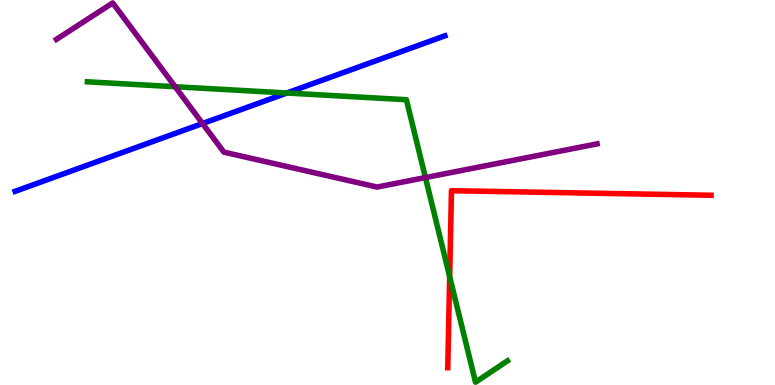[{'lines': ['blue', 'red'], 'intersections': []}, {'lines': ['green', 'red'], 'intersections': [{'x': 5.8, 'y': 2.82}]}, {'lines': ['purple', 'red'], 'intersections': []}, {'lines': ['blue', 'green'], 'intersections': [{'x': 3.7, 'y': 7.58}]}, {'lines': ['blue', 'purple'], 'intersections': [{'x': 2.61, 'y': 6.79}]}, {'lines': ['green', 'purple'], 'intersections': [{'x': 2.26, 'y': 7.75}, {'x': 5.49, 'y': 5.39}]}]